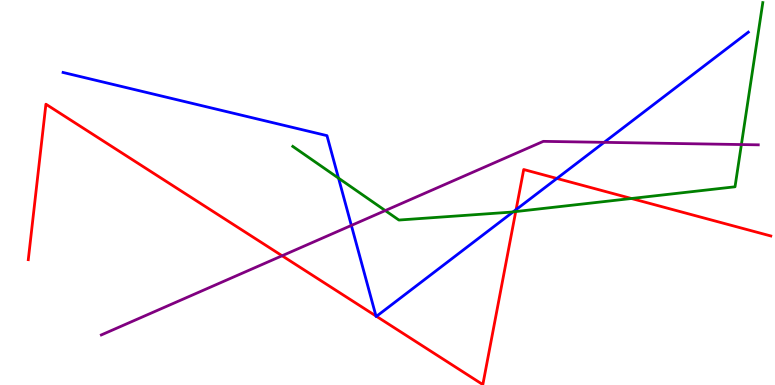[{'lines': ['blue', 'red'], 'intersections': [{'x': 4.85, 'y': 1.79}, {'x': 4.86, 'y': 1.78}, {'x': 6.66, 'y': 4.56}, {'x': 7.19, 'y': 5.36}]}, {'lines': ['green', 'red'], 'intersections': [{'x': 6.65, 'y': 4.5}, {'x': 8.15, 'y': 4.84}]}, {'lines': ['purple', 'red'], 'intersections': [{'x': 3.64, 'y': 3.36}]}, {'lines': ['blue', 'green'], 'intersections': [{'x': 4.37, 'y': 5.37}, {'x': 6.62, 'y': 4.5}]}, {'lines': ['blue', 'purple'], 'intersections': [{'x': 4.53, 'y': 4.14}, {'x': 7.8, 'y': 6.3}]}, {'lines': ['green', 'purple'], 'intersections': [{'x': 4.97, 'y': 4.53}, {'x': 9.57, 'y': 6.25}]}]